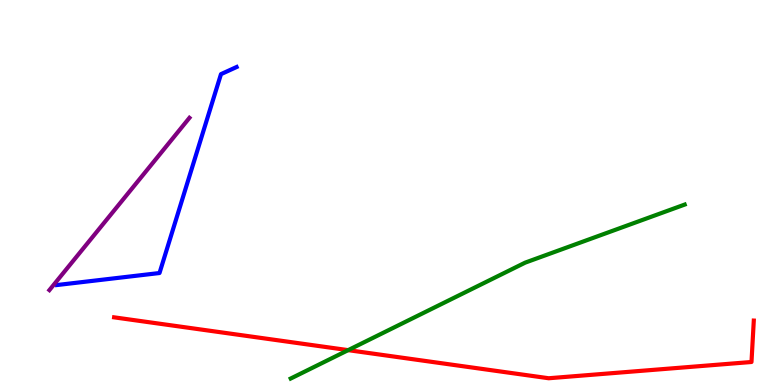[{'lines': ['blue', 'red'], 'intersections': []}, {'lines': ['green', 'red'], 'intersections': [{'x': 4.49, 'y': 0.905}]}, {'lines': ['purple', 'red'], 'intersections': []}, {'lines': ['blue', 'green'], 'intersections': []}, {'lines': ['blue', 'purple'], 'intersections': []}, {'lines': ['green', 'purple'], 'intersections': []}]